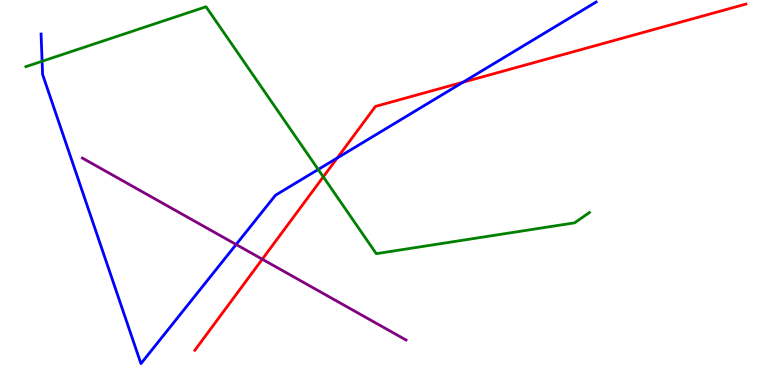[{'lines': ['blue', 'red'], 'intersections': [{'x': 4.35, 'y': 5.9}, {'x': 5.97, 'y': 7.86}]}, {'lines': ['green', 'red'], 'intersections': [{'x': 4.17, 'y': 5.41}]}, {'lines': ['purple', 'red'], 'intersections': [{'x': 3.38, 'y': 3.27}]}, {'lines': ['blue', 'green'], 'intersections': [{'x': 0.543, 'y': 8.41}, {'x': 4.11, 'y': 5.6}]}, {'lines': ['blue', 'purple'], 'intersections': [{'x': 3.05, 'y': 3.65}]}, {'lines': ['green', 'purple'], 'intersections': []}]